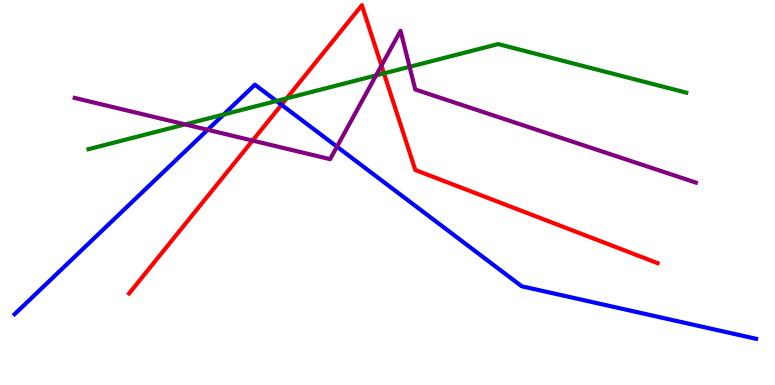[{'lines': ['blue', 'red'], 'intersections': [{'x': 3.63, 'y': 7.28}]}, {'lines': ['green', 'red'], 'intersections': [{'x': 3.7, 'y': 7.45}, {'x': 4.95, 'y': 8.09}]}, {'lines': ['purple', 'red'], 'intersections': [{'x': 3.26, 'y': 6.35}, {'x': 4.92, 'y': 8.3}]}, {'lines': ['blue', 'green'], 'intersections': [{'x': 2.89, 'y': 7.03}, {'x': 3.57, 'y': 7.38}]}, {'lines': ['blue', 'purple'], 'intersections': [{'x': 2.68, 'y': 6.63}, {'x': 4.35, 'y': 6.19}]}, {'lines': ['green', 'purple'], 'intersections': [{'x': 2.39, 'y': 6.77}, {'x': 4.85, 'y': 8.04}, {'x': 5.28, 'y': 8.26}]}]